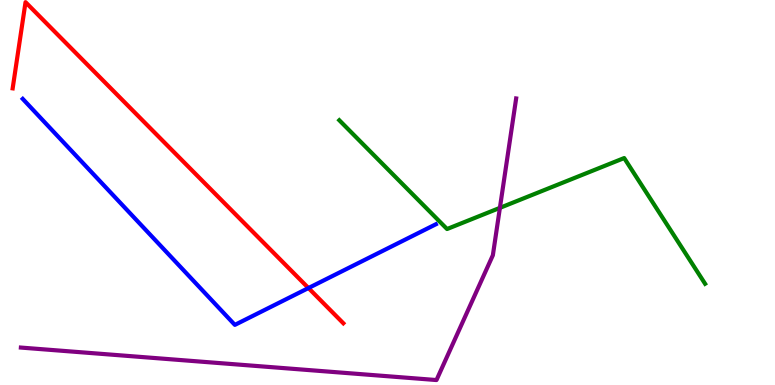[{'lines': ['blue', 'red'], 'intersections': [{'x': 3.98, 'y': 2.52}]}, {'lines': ['green', 'red'], 'intersections': []}, {'lines': ['purple', 'red'], 'intersections': []}, {'lines': ['blue', 'green'], 'intersections': []}, {'lines': ['blue', 'purple'], 'intersections': []}, {'lines': ['green', 'purple'], 'intersections': [{'x': 6.45, 'y': 4.6}]}]